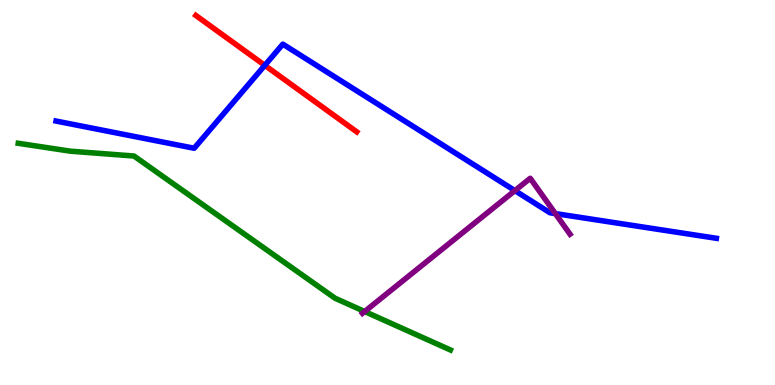[{'lines': ['blue', 'red'], 'intersections': [{'x': 3.42, 'y': 8.3}]}, {'lines': ['green', 'red'], 'intersections': []}, {'lines': ['purple', 'red'], 'intersections': []}, {'lines': ['blue', 'green'], 'intersections': []}, {'lines': ['blue', 'purple'], 'intersections': [{'x': 6.64, 'y': 5.05}, {'x': 7.17, 'y': 4.45}]}, {'lines': ['green', 'purple'], 'intersections': [{'x': 4.71, 'y': 1.91}]}]